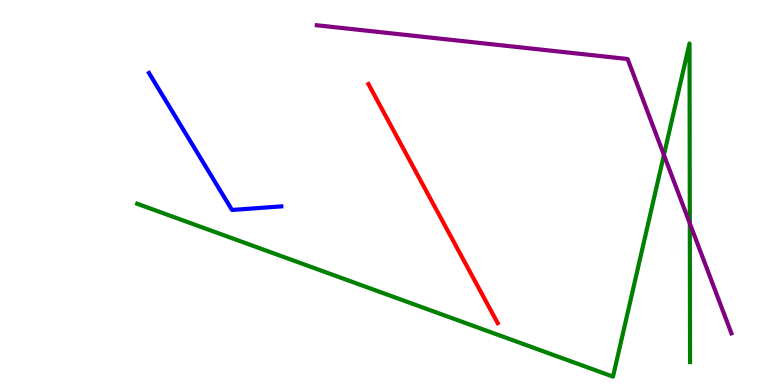[{'lines': ['blue', 'red'], 'intersections': []}, {'lines': ['green', 'red'], 'intersections': []}, {'lines': ['purple', 'red'], 'intersections': []}, {'lines': ['blue', 'green'], 'intersections': []}, {'lines': ['blue', 'purple'], 'intersections': []}, {'lines': ['green', 'purple'], 'intersections': [{'x': 8.57, 'y': 5.98}, {'x': 8.9, 'y': 4.2}]}]